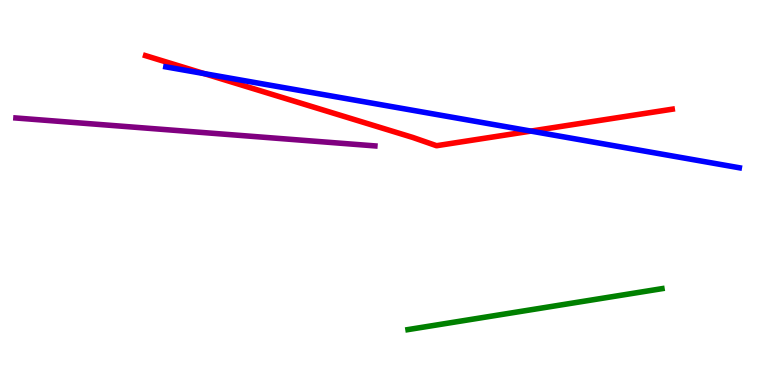[{'lines': ['blue', 'red'], 'intersections': [{'x': 2.64, 'y': 8.09}, {'x': 6.85, 'y': 6.59}]}, {'lines': ['green', 'red'], 'intersections': []}, {'lines': ['purple', 'red'], 'intersections': []}, {'lines': ['blue', 'green'], 'intersections': []}, {'lines': ['blue', 'purple'], 'intersections': []}, {'lines': ['green', 'purple'], 'intersections': []}]